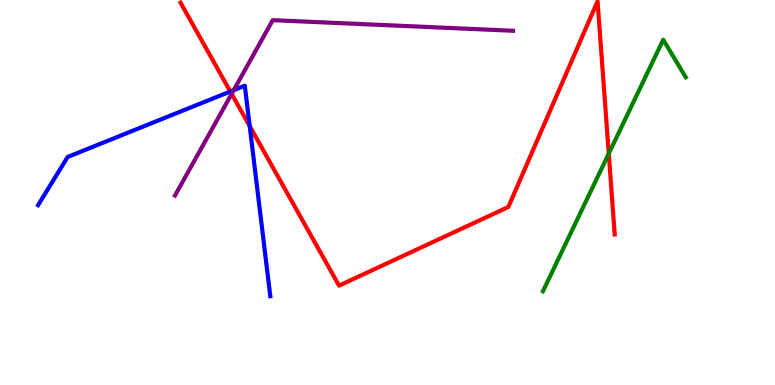[{'lines': ['blue', 'red'], 'intersections': [{'x': 2.97, 'y': 7.62}, {'x': 3.22, 'y': 6.72}]}, {'lines': ['green', 'red'], 'intersections': [{'x': 7.85, 'y': 6.01}]}, {'lines': ['purple', 'red'], 'intersections': [{'x': 2.99, 'y': 7.56}]}, {'lines': ['blue', 'green'], 'intersections': []}, {'lines': ['blue', 'purple'], 'intersections': [{'x': 3.02, 'y': 7.66}]}, {'lines': ['green', 'purple'], 'intersections': []}]